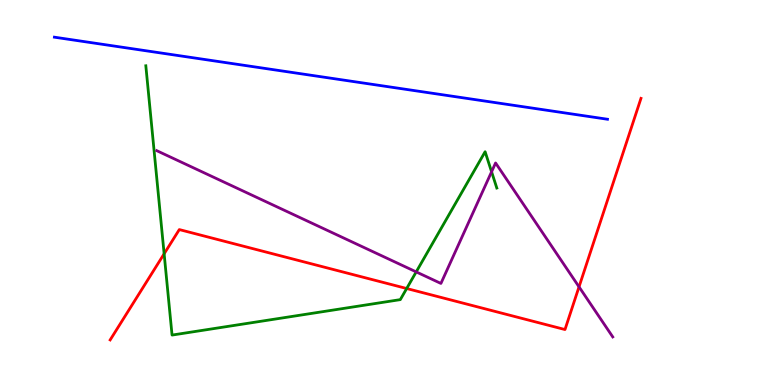[{'lines': ['blue', 'red'], 'intersections': []}, {'lines': ['green', 'red'], 'intersections': [{'x': 2.12, 'y': 3.41}, {'x': 5.25, 'y': 2.51}]}, {'lines': ['purple', 'red'], 'intersections': [{'x': 7.47, 'y': 2.55}]}, {'lines': ['blue', 'green'], 'intersections': []}, {'lines': ['blue', 'purple'], 'intersections': []}, {'lines': ['green', 'purple'], 'intersections': [{'x': 5.37, 'y': 2.94}, {'x': 6.34, 'y': 5.54}]}]